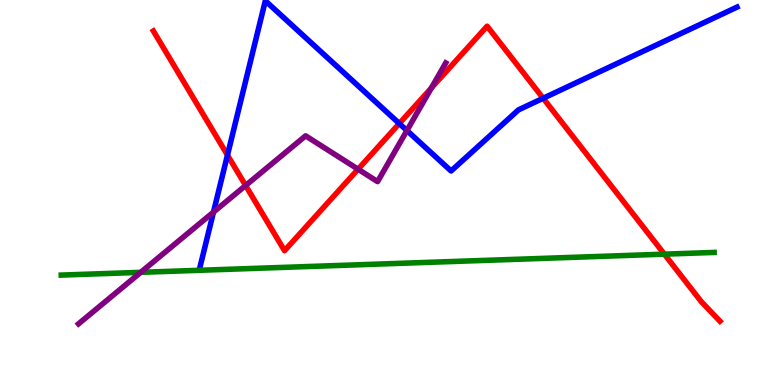[{'lines': ['blue', 'red'], 'intersections': [{'x': 2.94, 'y': 5.97}, {'x': 5.15, 'y': 6.79}, {'x': 7.01, 'y': 7.45}]}, {'lines': ['green', 'red'], 'intersections': [{'x': 8.57, 'y': 3.4}]}, {'lines': ['purple', 'red'], 'intersections': [{'x': 3.17, 'y': 5.18}, {'x': 4.62, 'y': 5.61}, {'x': 5.57, 'y': 7.72}]}, {'lines': ['blue', 'green'], 'intersections': []}, {'lines': ['blue', 'purple'], 'intersections': [{'x': 2.75, 'y': 4.49}, {'x': 5.25, 'y': 6.61}]}, {'lines': ['green', 'purple'], 'intersections': [{'x': 1.82, 'y': 2.93}]}]